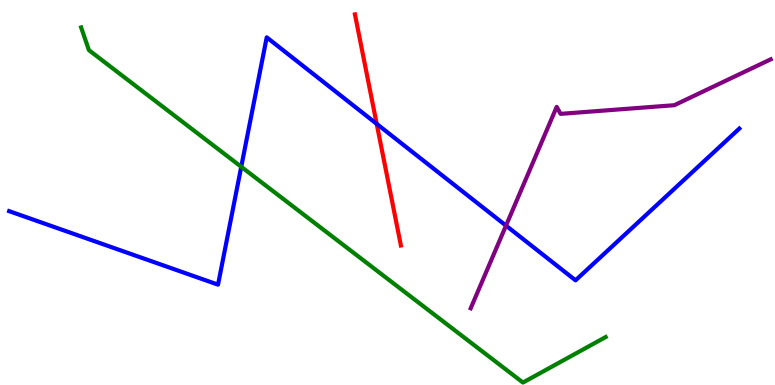[{'lines': ['blue', 'red'], 'intersections': [{'x': 4.86, 'y': 6.78}]}, {'lines': ['green', 'red'], 'intersections': []}, {'lines': ['purple', 'red'], 'intersections': []}, {'lines': ['blue', 'green'], 'intersections': [{'x': 3.11, 'y': 5.67}]}, {'lines': ['blue', 'purple'], 'intersections': [{'x': 6.53, 'y': 4.14}]}, {'lines': ['green', 'purple'], 'intersections': []}]